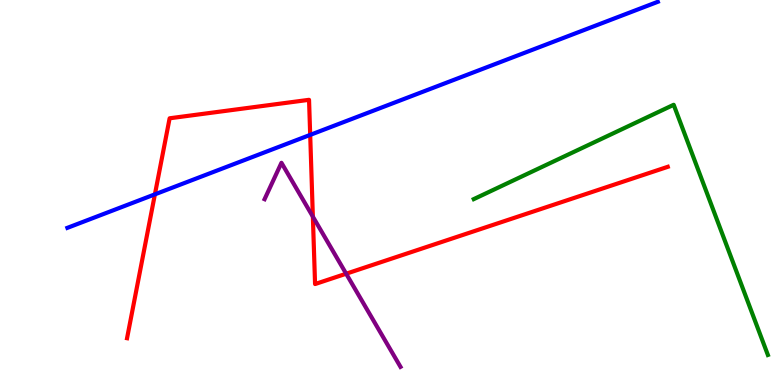[{'lines': ['blue', 'red'], 'intersections': [{'x': 2.0, 'y': 4.95}, {'x': 4.0, 'y': 6.5}]}, {'lines': ['green', 'red'], 'intersections': []}, {'lines': ['purple', 'red'], 'intersections': [{'x': 4.04, 'y': 4.37}, {'x': 4.47, 'y': 2.89}]}, {'lines': ['blue', 'green'], 'intersections': []}, {'lines': ['blue', 'purple'], 'intersections': []}, {'lines': ['green', 'purple'], 'intersections': []}]